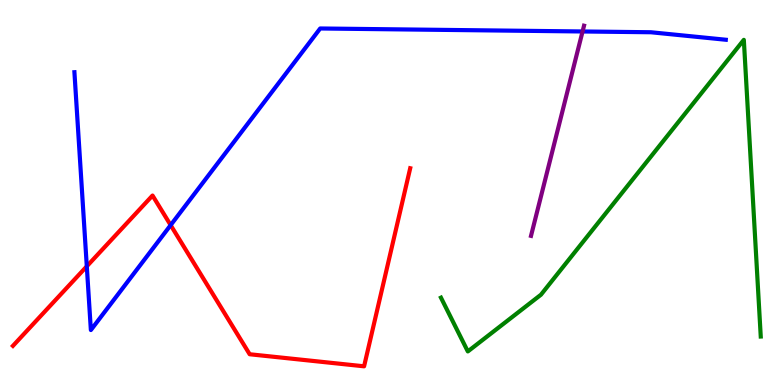[{'lines': ['blue', 'red'], 'intersections': [{'x': 1.12, 'y': 3.08}, {'x': 2.2, 'y': 4.15}]}, {'lines': ['green', 'red'], 'intersections': []}, {'lines': ['purple', 'red'], 'intersections': []}, {'lines': ['blue', 'green'], 'intersections': []}, {'lines': ['blue', 'purple'], 'intersections': [{'x': 7.52, 'y': 9.18}]}, {'lines': ['green', 'purple'], 'intersections': []}]